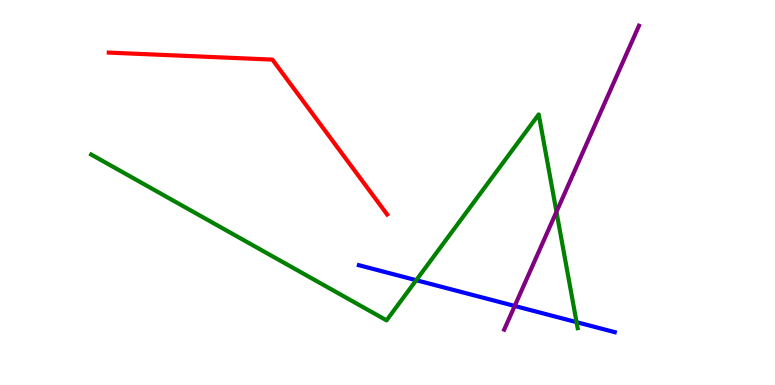[{'lines': ['blue', 'red'], 'intersections': []}, {'lines': ['green', 'red'], 'intersections': []}, {'lines': ['purple', 'red'], 'intersections': []}, {'lines': ['blue', 'green'], 'intersections': [{'x': 5.37, 'y': 2.72}, {'x': 7.44, 'y': 1.63}]}, {'lines': ['blue', 'purple'], 'intersections': [{'x': 6.64, 'y': 2.05}]}, {'lines': ['green', 'purple'], 'intersections': [{'x': 7.18, 'y': 4.5}]}]